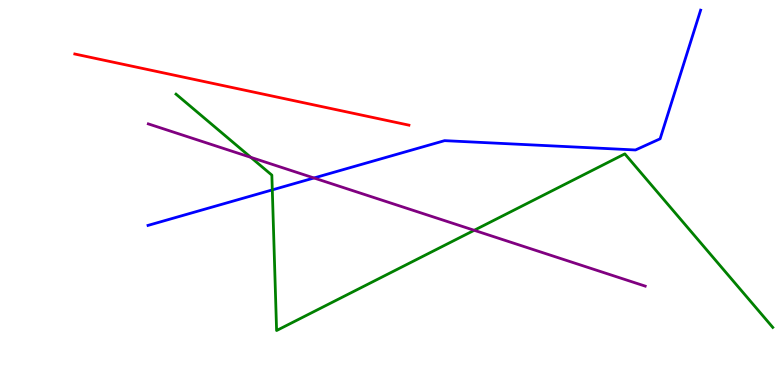[{'lines': ['blue', 'red'], 'intersections': []}, {'lines': ['green', 'red'], 'intersections': []}, {'lines': ['purple', 'red'], 'intersections': []}, {'lines': ['blue', 'green'], 'intersections': [{'x': 3.51, 'y': 5.07}]}, {'lines': ['blue', 'purple'], 'intersections': [{'x': 4.05, 'y': 5.38}]}, {'lines': ['green', 'purple'], 'intersections': [{'x': 3.24, 'y': 5.91}, {'x': 6.12, 'y': 4.02}]}]